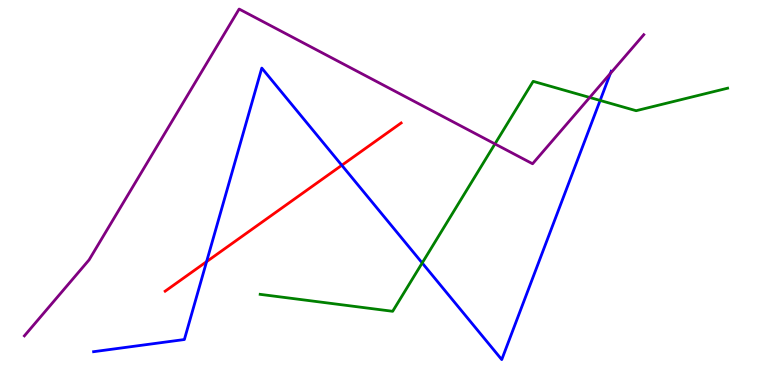[{'lines': ['blue', 'red'], 'intersections': [{'x': 2.67, 'y': 3.2}, {'x': 4.41, 'y': 5.71}]}, {'lines': ['green', 'red'], 'intersections': []}, {'lines': ['purple', 'red'], 'intersections': []}, {'lines': ['blue', 'green'], 'intersections': [{'x': 5.45, 'y': 3.17}, {'x': 7.74, 'y': 7.39}]}, {'lines': ['blue', 'purple'], 'intersections': [{'x': 7.88, 'y': 8.09}]}, {'lines': ['green', 'purple'], 'intersections': [{'x': 6.39, 'y': 6.26}, {'x': 7.61, 'y': 7.47}]}]